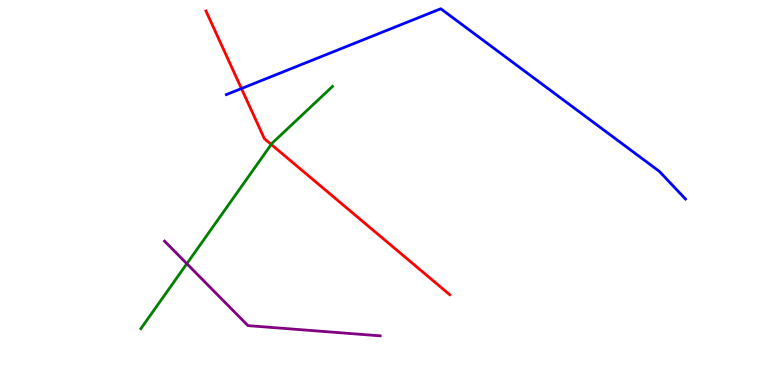[{'lines': ['blue', 'red'], 'intersections': [{'x': 3.12, 'y': 7.7}]}, {'lines': ['green', 'red'], 'intersections': [{'x': 3.5, 'y': 6.25}]}, {'lines': ['purple', 'red'], 'intersections': []}, {'lines': ['blue', 'green'], 'intersections': []}, {'lines': ['blue', 'purple'], 'intersections': []}, {'lines': ['green', 'purple'], 'intersections': [{'x': 2.41, 'y': 3.15}]}]